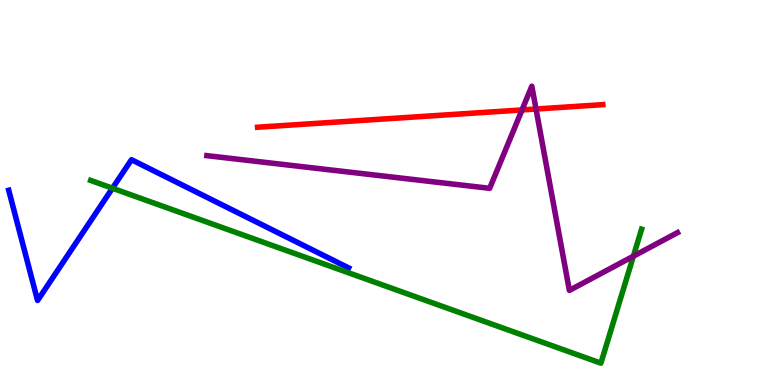[{'lines': ['blue', 'red'], 'intersections': []}, {'lines': ['green', 'red'], 'intersections': []}, {'lines': ['purple', 'red'], 'intersections': [{'x': 6.74, 'y': 7.14}, {'x': 6.92, 'y': 7.17}]}, {'lines': ['blue', 'green'], 'intersections': [{'x': 1.45, 'y': 5.11}]}, {'lines': ['blue', 'purple'], 'intersections': []}, {'lines': ['green', 'purple'], 'intersections': [{'x': 8.17, 'y': 3.35}]}]